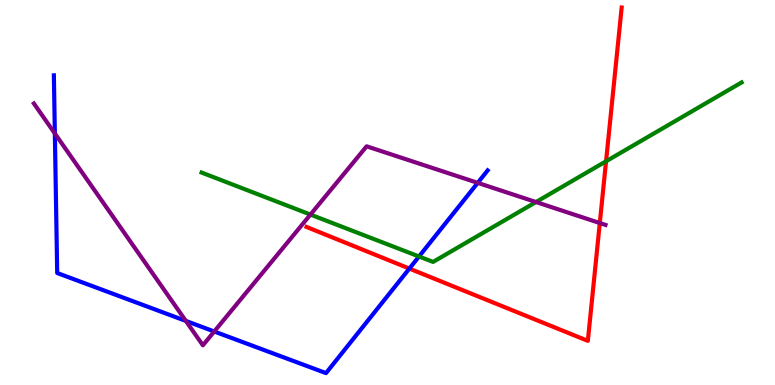[{'lines': ['blue', 'red'], 'intersections': [{'x': 5.28, 'y': 3.02}]}, {'lines': ['green', 'red'], 'intersections': [{'x': 7.82, 'y': 5.81}]}, {'lines': ['purple', 'red'], 'intersections': [{'x': 7.74, 'y': 4.21}]}, {'lines': ['blue', 'green'], 'intersections': [{'x': 5.41, 'y': 3.34}]}, {'lines': ['blue', 'purple'], 'intersections': [{'x': 0.708, 'y': 6.53}, {'x': 2.4, 'y': 1.66}, {'x': 2.76, 'y': 1.39}, {'x': 6.16, 'y': 5.25}]}, {'lines': ['green', 'purple'], 'intersections': [{'x': 4.01, 'y': 4.43}, {'x': 6.92, 'y': 4.75}]}]